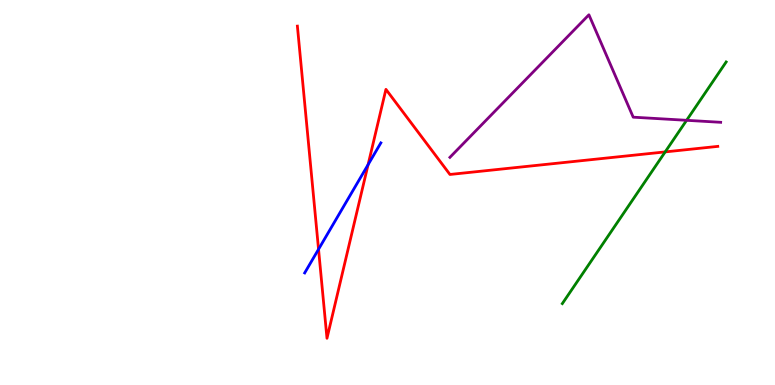[{'lines': ['blue', 'red'], 'intersections': [{'x': 4.11, 'y': 3.53}, {'x': 4.75, 'y': 5.72}]}, {'lines': ['green', 'red'], 'intersections': [{'x': 8.58, 'y': 6.05}]}, {'lines': ['purple', 'red'], 'intersections': []}, {'lines': ['blue', 'green'], 'intersections': []}, {'lines': ['blue', 'purple'], 'intersections': []}, {'lines': ['green', 'purple'], 'intersections': [{'x': 8.86, 'y': 6.88}]}]